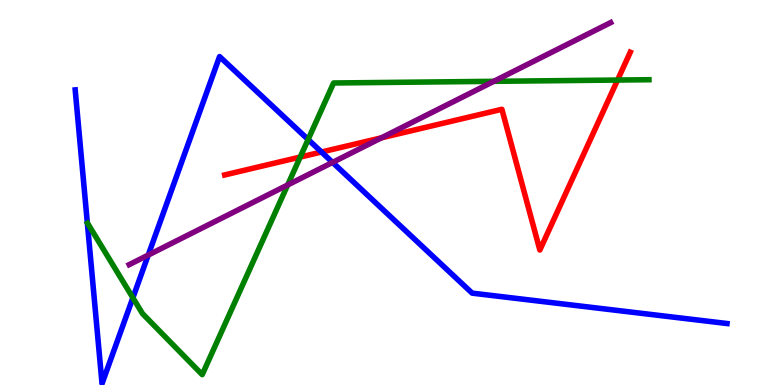[{'lines': ['blue', 'red'], 'intersections': [{'x': 4.15, 'y': 6.05}]}, {'lines': ['green', 'red'], 'intersections': [{'x': 3.87, 'y': 5.92}, {'x': 7.97, 'y': 7.92}]}, {'lines': ['purple', 'red'], 'intersections': [{'x': 4.92, 'y': 6.42}]}, {'lines': ['blue', 'green'], 'intersections': [{'x': 1.71, 'y': 2.27}, {'x': 3.98, 'y': 6.38}]}, {'lines': ['blue', 'purple'], 'intersections': [{'x': 1.91, 'y': 3.37}, {'x': 4.29, 'y': 5.78}]}, {'lines': ['green', 'purple'], 'intersections': [{'x': 3.71, 'y': 5.2}, {'x': 6.37, 'y': 7.89}]}]